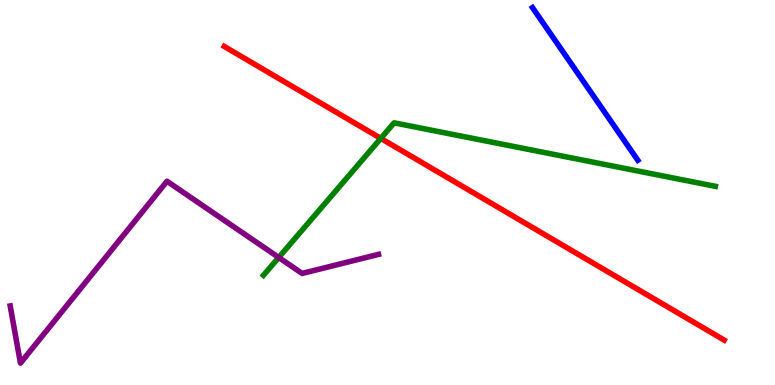[{'lines': ['blue', 'red'], 'intersections': []}, {'lines': ['green', 'red'], 'intersections': [{'x': 4.91, 'y': 6.41}]}, {'lines': ['purple', 'red'], 'intersections': []}, {'lines': ['blue', 'green'], 'intersections': []}, {'lines': ['blue', 'purple'], 'intersections': []}, {'lines': ['green', 'purple'], 'intersections': [{'x': 3.6, 'y': 3.31}]}]